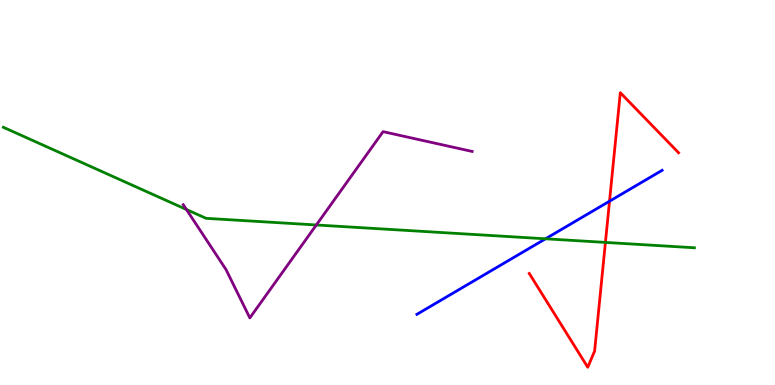[{'lines': ['blue', 'red'], 'intersections': [{'x': 7.86, 'y': 4.77}]}, {'lines': ['green', 'red'], 'intersections': [{'x': 7.81, 'y': 3.7}]}, {'lines': ['purple', 'red'], 'intersections': []}, {'lines': ['blue', 'green'], 'intersections': [{'x': 7.04, 'y': 3.8}]}, {'lines': ['blue', 'purple'], 'intersections': []}, {'lines': ['green', 'purple'], 'intersections': [{'x': 2.41, 'y': 4.56}, {'x': 4.08, 'y': 4.16}]}]